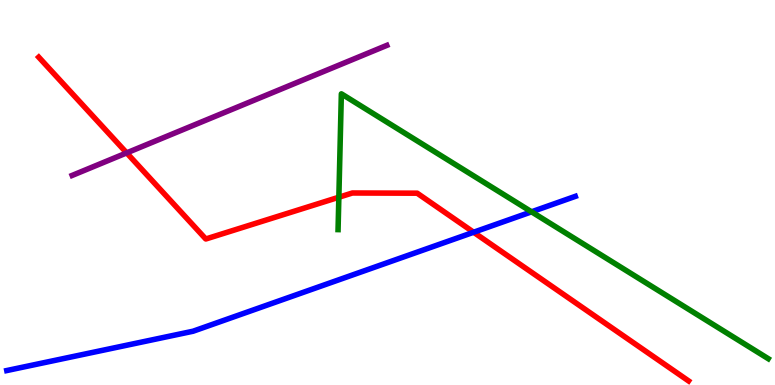[{'lines': ['blue', 'red'], 'intersections': [{'x': 6.11, 'y': 3.97}]}, {'lines': ['green', 'red'], 'intersections': [{'x': 4.37, 'y': 4.88}]}, {'lines': ['purple', 'red'], 'intersections': [{'x': 1.63, 'y': 6.03}]}, {'lines': ['blue', 'green'], 'intersections': [{'x': 6.86, 'y': 4.5}]}, {'lines': ['blue', 'purple'], 'intersections': []}, {'lines': ['green', 'purple'], 'intersections': []}]